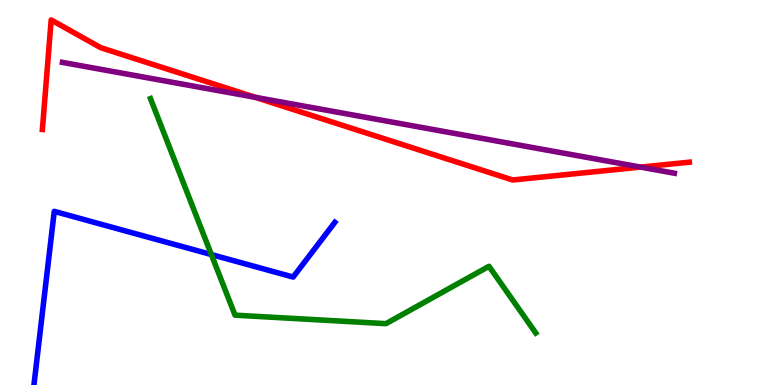[{'lines': ['blue', 'red'], 'intersections': []}, {'lines': ['green', 'red'], 'intersections': []}, {'lines': ['purple', 'red'], 'intersections': [{'x': 3.29, 'y': 7.47}, {'x': 8.27, 'y': 5.66}]}, {'lines': ['blue', 'green'], 'intersections': [{'x': 2.73, 'y': 3.39}]}, {'lines': ['blue', 'purple'], 'intersections': []}, {'lines': ['green', 'purple'], 'intersections': []}]